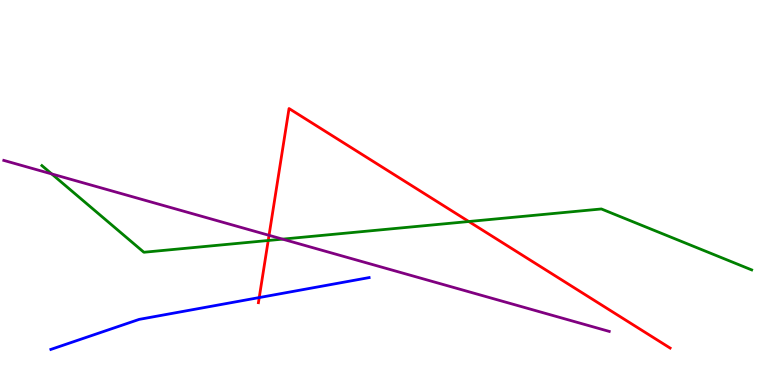[{'lines': ['blue', 'red'], 'intersections': [{'x': 3.34, 'y': 2.27}]}, {'lines': ['green', 'red'], 'intersections': [{'x': 3.46, 'y': 3.75}, {'x': 6.05, 'y': 4.25}]}, {'lines': ['purple', 'red'], 'intersections': [{'x': 3.47, 'y': 3.89}]}, {'lines': ['blue', 'green'], 'intersections': []}, {'lines': ['blue', 'purple'], 'intersections': []}, {'lines': ['green', 'purple'], 'intersections': [{'x': 0.667, 'y': 5.48}, {'x': 3.65, 'y': 3.79}]}]